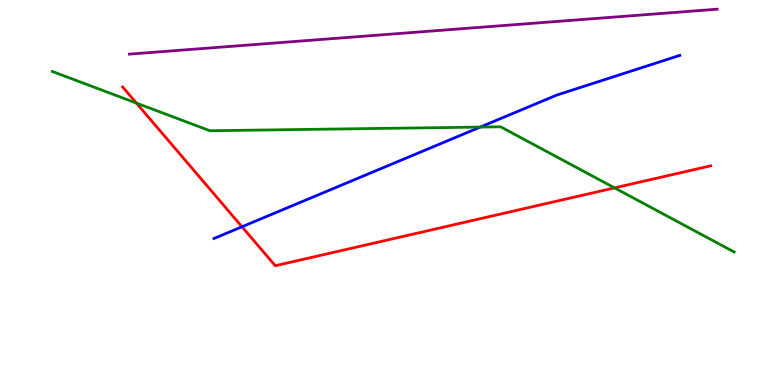[{'lines': ['blue', 'red'], 'intersections': [{'x': 3.12, 'y': 4.11}]}, {'lines': ['green', 'red'], 'intersections': [{'x': 1.76, 'y': 7.32}, {'x': 7.93, 'y': 5.12}]}, {'lines': ['purple', 'red'], 'intersections': []}, {'lines': ['blue', 'green'], 'intersections': [{'x': 6.2, 'y': 6.7}]}, {'lines': ['blue', 'purple'], 'intersections': []}, {'lines': ['green', 'purple'], 'intersections': []}]